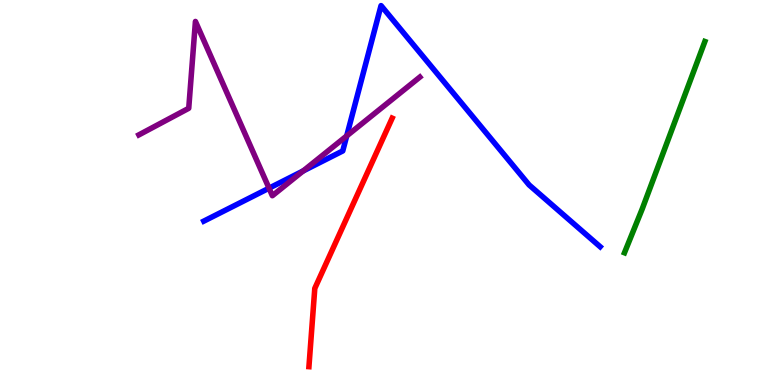[{'lines': ['blue', 'red'], 'intersections': []}, {'lines': ['green', 'red'], 'intersections': []}, {'lines': ['purple', 'red'], 'intersections': []}, {'lines': ['blue', 'green'], 'intersections': []}, {'lines': ['blue', 'purple'], 'intersections': [{'x': 3.47, 'y': 5.11}, {'x': 3.91, 'y': 5.56}, {'x': 4.47, 'y': 6.47}]}, {'lines': ['green', 'purple'], 'intersections': []}]